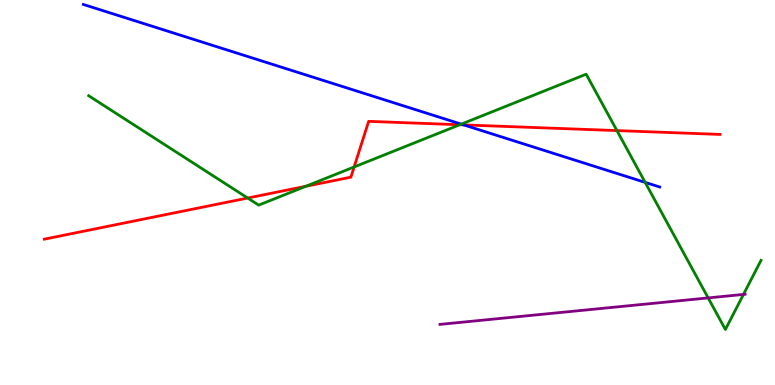[{'lines': ['blue', 'red'], 'intersections': [{'x': 5.98, 'y': 6.76}]}, {'lines': ['green', 'red'], 'intersections': [{'x': 3.2, 'y': 4.86}, {'x': 3.95, 'y': 5.16}, {'x': 4.57, 'y': 5.66}, {'x': 5.93, 'y': 6.76}, {'x': 7.96, 'y': 6.61}]}, {'lines': ['purple', 'red'], 'intersections': []}, {'lines': ['blue', 'green'], 'intersections': [{'x': 5.95, 'y': 6.78}, {'x': 8.32, 'y': 5.26}]}, {'lines': ['blue', 'purple'], 'intersections': []}, {'lines': ['green', 'purple'], 'intersections': [{'x': 9.14, 'y': 2.26}, {'x': 9.59, 'y': 2.35}]}]